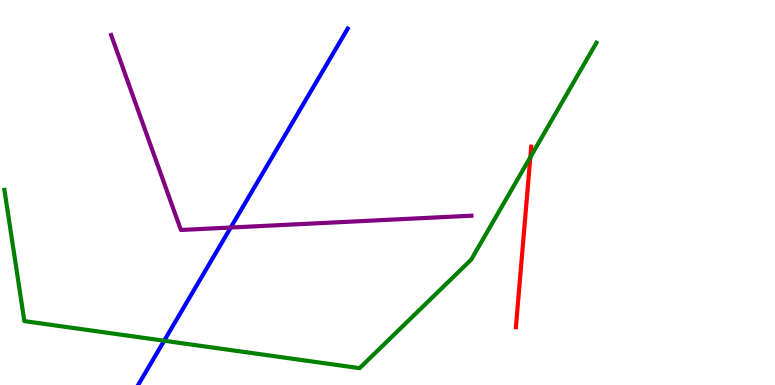[{'lines': ['blue', 'red'], 'intersections': []}, {'lines': ['green', 'red'], 'intersections': [{'x': 6.84, 'y': 5.92}]}, {'lines': ['purple', 'red'], 'intersections': []}, {'lines': ['blue', 'green'], 'intersections': [{'x': 2.12, 'y': 1.15}]}, {'lines': ['blue', 'purple'], 'intersections': [{'x': 2.98, 'y': 4.09}]}, {'lines': ['green', 'purple'], 'intersections': []}]